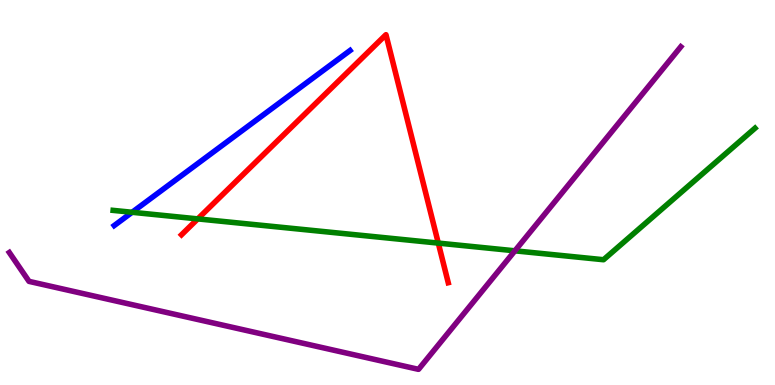[{'lines': ['blue', 'red'], 'intersections': []}, {'lines': ['green', 'red'], 'intersections': [{'x': 2.55, 'y': 4.31}, {'x': 5.66, 'y': 3.69}]}, {'lines': ['purple', 'red'], 'intersections': []}, {'lines': ['blue', 'green'], 'intersections': [{'x': 1.7, 'y': 4.49}]}, {'lines': ['blue', 'purple'], 'intersections': []}, {'lines': ['green', 'purple'], 'intersections': [{'x': 6.64, 'y': 3.49}]}]